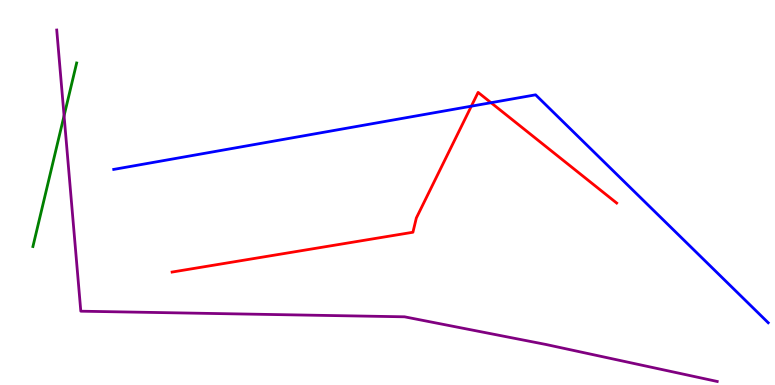[{'lines': ['blue', 'red'], 'intersections': [{'x': 6.08, 'y': 7.24}, {'x': 6.34, 'y': 7.33}]}, {'lines': ['green', 'red'], 'intersections': []}, {'lines': ['purple', 'red'], 'intersections': []}, {'lines': ['blue', 'green'], 'intersections': []}, {'lines': ['blue', 'purple'], 'intersections': []}, {'lines': ['green', 'purple'], 'intersections': [{'x': 0.827, 'y': 6.99}]}]